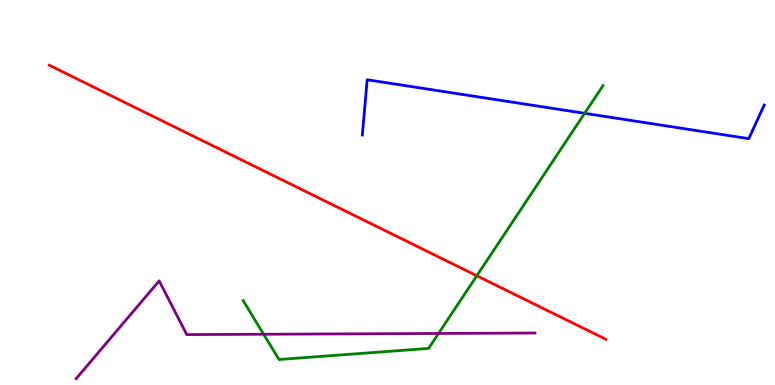[{'lines': ['blue', 'red'], 'intersections': []}, {'lines': ['green', 'red'], 'intersections': [{'x': 6.15, 'y': 2.84}]}, {'lines': ['purple', 'red'], 'intersections': []}, {'lines': ['blue', 'green'], 'intersections': [{'x': 7.54, 'y': 7.06}]}, {'lines': ['blue', 'purple'], 'intersections': []}, {'lines': ['green', 'purple'], 'intersections': [{'x': 3.4, 'y': 1.32}, {'x': 5.66, 'y': 1.34}]}]